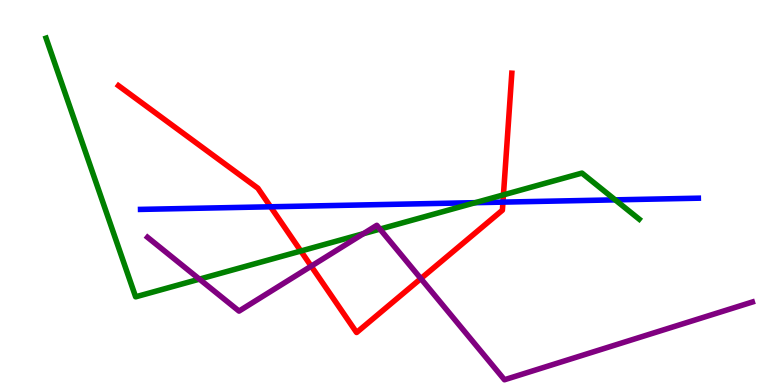[{'lines': ['blue', 'red'], 'intersections': [{'x': 3.49, 'y': 4.63}, {'x': 6.49, 'y': 4.75}]}, {'lines': ['green', 'red'], 'intersections': [{'x': 3.88, 'y': 3.48}, {'x': 6.5, 'y': 4.94}]}, {'lines': ['purple', 'red'], 'intersections': [{'x': 4.02, 'y': 3.09}, {'x': 5.43, 'y': 2.76}]}, {'lines': ['blue', 'green'], 'intersections': [{'x': 6.13, 'y': 4.74}, {'x': 7.94, 'y': 4.81}]}, {'lines': ['blue', 'purple'], 'intersections': []}, {'lines': ['green', 'purple'], 'intersections': [{'x': 2.57, 'y': 2.75}, {'x': 4.69, 'y': 3.93}, {'x': 4.9, 'y': 4.05}]}]